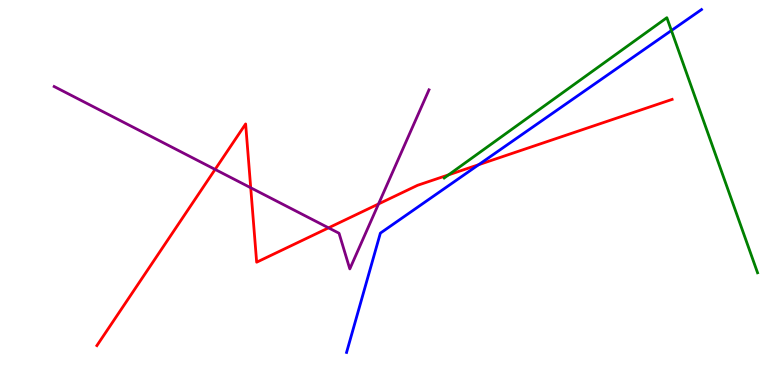[{'lines': ['blue', 'red'], 'intersections': [{'x': 6.18, 'y': 5.72}]}, {'lines': ['green', 'red'], 'intersections': [{'x': 5.79, 'y': 5.46}]}, {'lines': ['purple', 'red'], 'intersections': [{'x': 2.78, 'y': 5.6}, {'x': 3.24, 'y': 5.12}, {'x': 4.24, 'y': 4.08}, {'x': 4.88, 'y': 4.7}]}, {'lines': ['blue', 'green'], 'intersections': [{'x': 8.66, 'y': 9.21}]}, {'lines': ['blue', 'purple'], 'intersections': []}, {'lines': ['green', 'purple'], 'intersections': []}]